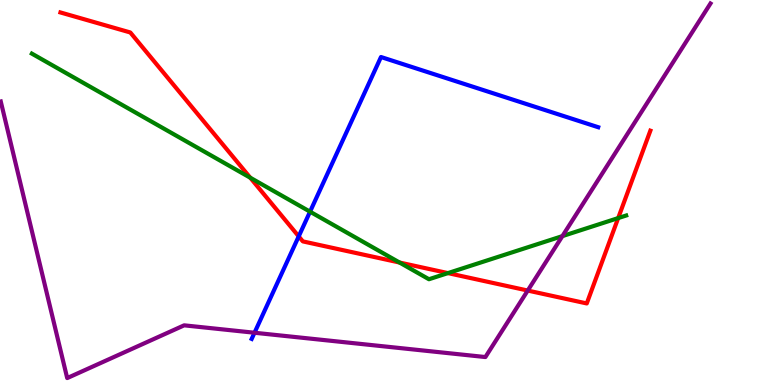[{'lines': ['blue', 'red'], 'intersections': [{'x': 3.85, 'y': 3.86}]}, {'lines': ['green', 'red'], 'intersections': [{'x': 3.23, 'y': 5.38}, {'x': 5.16, 'y': 3.18}, {'x': 5.78, 'y': 2.91}, {'x': 7.98, 'y': 4.34}]}, {'lines': ['purple', 'red'], 'intersections': [{'x': 6.81, 'y': 2.45}]}, {'lines': ['blue', 'green'], 'intersections': [{'x': 4.0, 'y': 4.5}]}, {'lines': ['blue', 'purple'], 'intersections': [{'x': 3.28, 'y': 1.36}]}, {'lines': ['green', 'purple'], 'intersections': [{'x': 7.26, 'y': 3.87}]}]